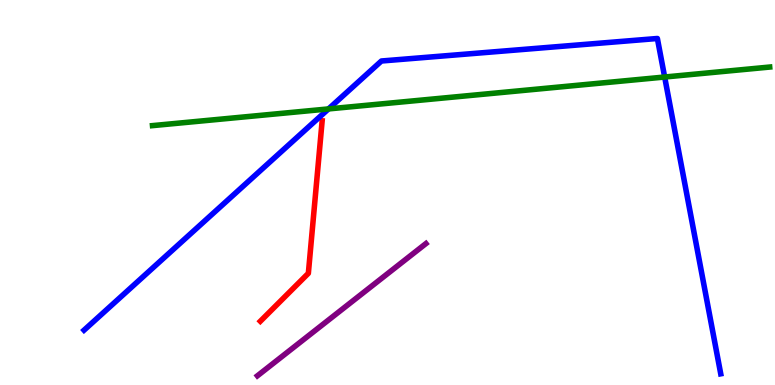[{'lines': ['blue', 'red'], 'intersections': []}, {'lines': ['green', 'red'], 'intersections': []}, {'lines': ['purple', 'red'], 'intersections': []}, {'lines': ['blue', 'green'], 'intersections': [{'x': 4.24, 'y': 7.17}, {'x': 8.58, 'y': 8.0}]}, {'lines': ['blue', 'purple'], 'intersections': []}, {'lines': ['green', 'purple'], 'intersections': []}]